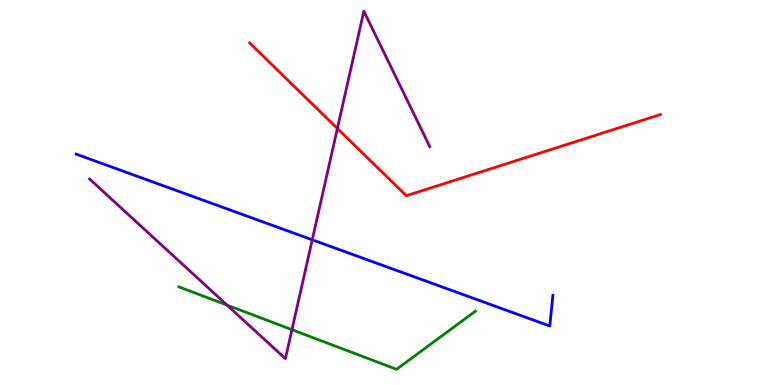[{'lines': ['blue', 'red'], 'intersections': []}, {'lines': ['green', 'red'], 'intersections': []}, {'lines': ['purple', 'red'], 'intersections': [{'x': 4.35, 'y': 6.66}]}, {'lines': ['blue', 'green'], 'intersections': []}, {'lines': ['blue', 'purple'], 'intersections': [{'x': 4.03, 'y': 3.77}]}, {'lines': ['green', 'purple'], 'intersections': [{'x': 2.93, 'y': 2.08}, {'x': 3.77, 'y': 1.44}]}]